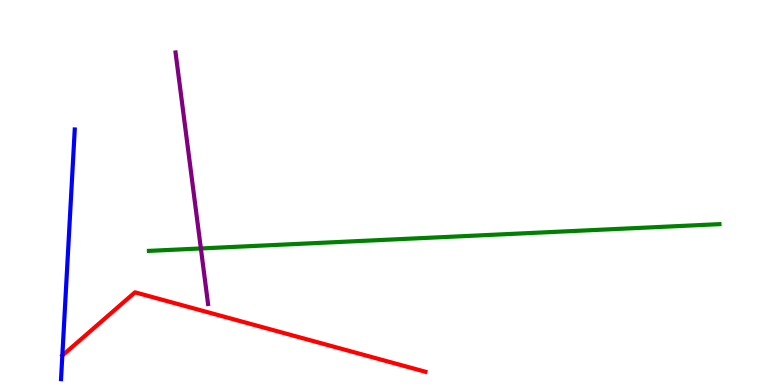[{'lines': ['blue', 'red'], 'intersections': []}, {'lines': ['green', 'red'], 'intersections': []}, {'lines': ['purple', 'red'], 'intersections': []}, {'lines': ['blue', 'green'], 'intersections': []}, {'lines': ['blue', 'purple'], 'intersections': []}, {'lines': ['green', 'purple'], 'intersections': [{'x': 2.59, 'y': 3.55}]}]